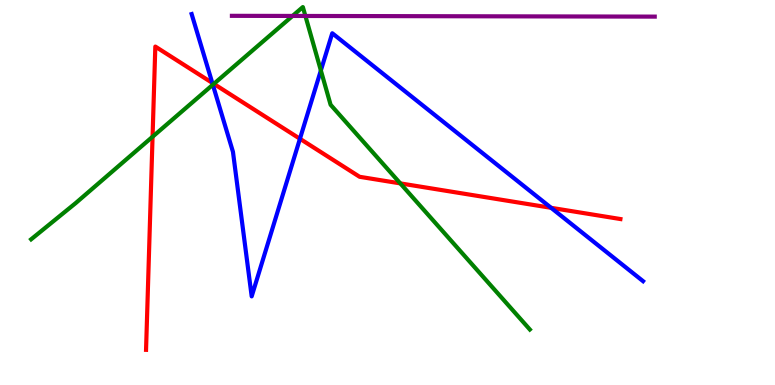[{'lines': ['blue', 'red'], 'intersections': [{'x': 2.74, 'y': 7.85}, {'x': 3.87, 'y': 6.4}, {'x': 7.11, 'y': 4.6}]}, {'lines': ['green', 'red'], 'intersections': [{'x': 1.97, 'y': 6.45}, {'x': 2.76, 'y': 7.82}, {'x': 5.17, 'y': 5.24}]}, {'lines': ['purple', 'red'], 'intersections': []}, {'lines': ['blue', 'green'], 'intersections': [{'x': 2.75, 'y': 7.8}, {'x': 4.14, 'y': 8.17}]}, {'lines': ['blue', 'purple'], 'intersections': []}, {'lines': ['green', 'purple'], 'intersections': [{'x': 3.77, 'y': 9.59}, {'x': 3.94, 'y': 9.59}]}]